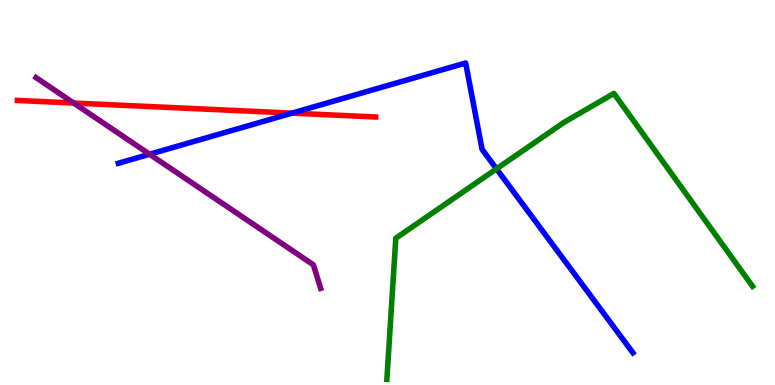[{'lines': ['blue', 'red'], 'intersections': [{'x': 3.77, 'y': 7.06}]}, {'lines': ['green', 'red'], 'intersections': []}, {'lines': ['purple', 'red'], 'intersections': [{'x': 0.951, 'y': 7.32}]}, {'lines': ['blue', 'green'], 'intersections': [{'x': 6.41, 'y': 5.61}]}, {'lines': ['blue', 'purple'], 'intersections': [{'x': 1.93, 'y': 5.99}]}, {'lines': ['green', 'purple'], 'intersections': []}]